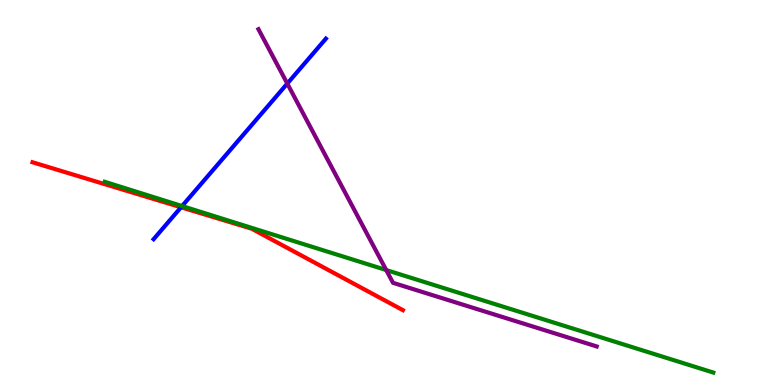[{'lines': ['blue', 'red'], 'intersections': [{'x': 2.34, 'y': 4.62}]}, {'lines': ['green', 'red'], 'intersections': []}, {'lines': ['purple', 'red'], 'intersections': []}, {'lines': ['blue', 'green'], 'intersections': [{'x': 2.35, 'y': 4.65}]}, {'lines': ['blue', 'purple'], 'intersections': [{'x': 3.71, 'y': 7.83}]}, {'lines': ['green', 'purple'], 'intersections': [{'x': 4.98, 'y': 2.99}]}]